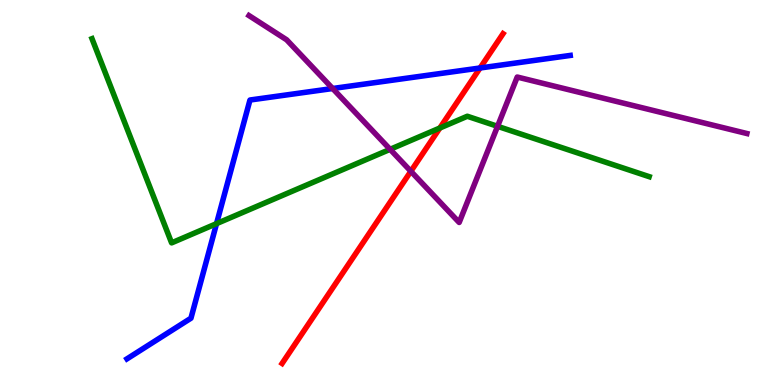[{'lines': ['blue', 'red'], 'intersections': [{'x': 6.19, 'y': 8.23}]}, {'lines': ['green', 'red'], 'intersections': [{'x': 5.68, 'y': 6.67}]}, {'lines': ['purple', 'red'], 'intersections': [{'x': 5.3, 'y': 5.55}]}, {'lines': ['blue', 'green'], 'intersections': [{'x': 2.79, 'y': 4.19}]}, {'lines': ['blue', 'purple'], 'intersections': [{'x': 4.29, 'y': 7.7}]}, {'lines': ['green', 'purple'], 'intersections': [{'x': 5.03, 'y': 6.12}, {'x': 6.42, 'y': 6.72}]}]